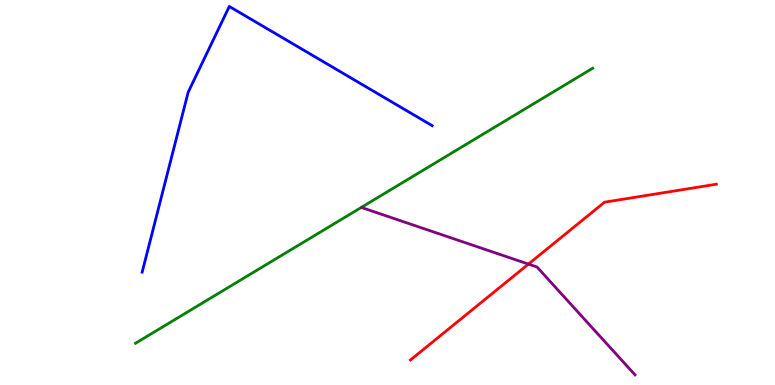[{'lines': ['blue', 'red'], 'intersections': []}, {'lines': ['green', 'red'], 'intersections': []}, {'lines': ['purple', 'red'], 'intersections': [{'x': 6.82, 'y': 3.14}]}, {'lines': ['blue', 'green'], 'intersections': []}, {'lines': ['blue', 'purple'], 'intersections': []}, {'lines': ['green', 'purple'], 'intersections': []}]